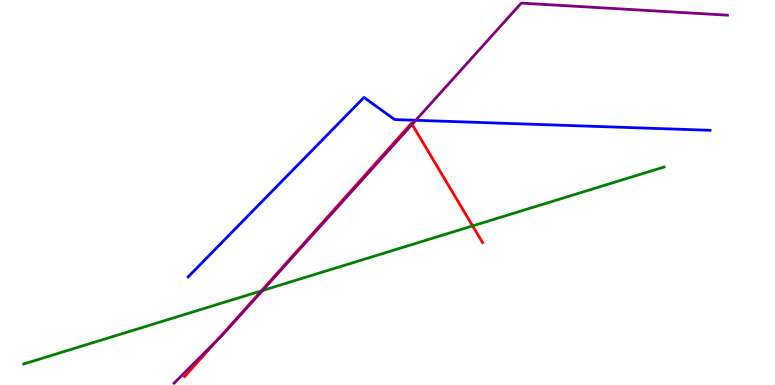[{'lines': ['blue', 'red'], 'intersections': []}, {'lines': ['green', 'red'], 'intersections': [{'x': 3.37, 'y': 2.44}, {'x': 6.1, 'y': 4.13}]}, {'lines': ['purple', 'red'], 'intersections': [{'x': 2.81, 'y': 1.17}, {'x': 5.32, 'y': 6.77}]}, {'lines': ['blue', 'green'], 'intersections': []}, {'lines': ['blue', 'purple'], 'intersections': [{'x': 5.36, 'y': 6.88}]}, {'lines': ['green', 'purple'], 'intersections': [{'x': 3.39, 'y': 2.45}]}]